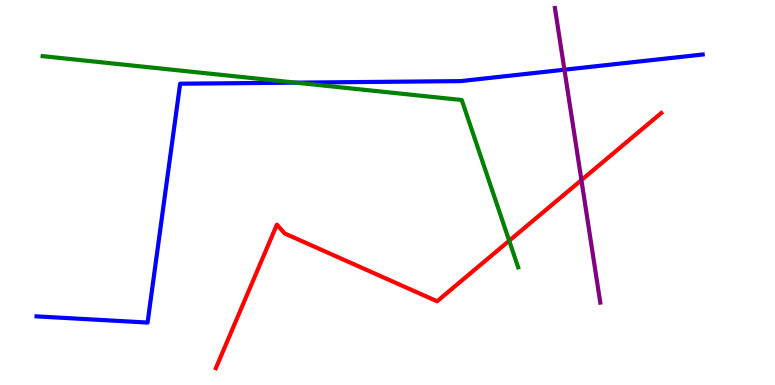[{'lines': ['blue', 'red'], 'intersections': []}, {'lines': ['green', 'red'], 'intersections': [{'x': 6.57, 'y': 3.75}]}, {'lines': ['purple', 'red'], 'intersections': [{'x': 7.5, 'y': 5.32}]}, {'lines': ['blue', 'green'], 'intersections': [{'x': 3.82, 'y': 7.85}]}, {'lines': ['blue', 'purple'], 'intersections': [{'x': 7.28, 'y': 8.19}]}, {'lines': ['green', 'purple'], 'intersections': []}]